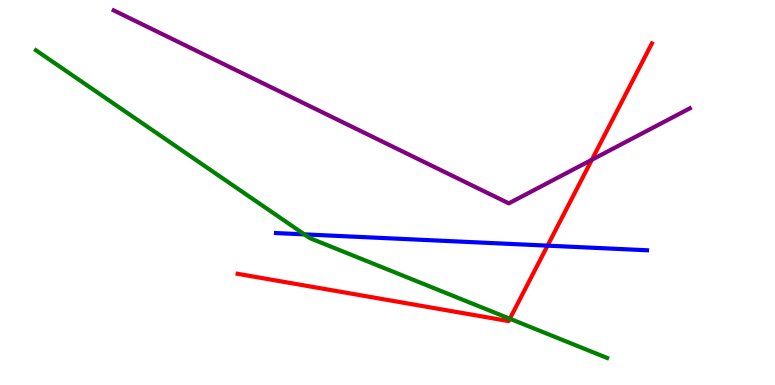[{'lines': ['blue', 'red'], 'intersections': [{'x': 7.07, 'y': 3.62}]}, {'lines': ['green', 'red'], 'intersections': [{'x': 6.58, 'y': 1.72}]}, {'lines': ['purple', 'red'], 'intersections': [{'x': 7.64, 'y': 5.85}]}, {'lines': ['blue', 'green'], 'intersections': [{'x': 3.93, 'y': 3.91}]}, {'lines': ['blue', 'purple'], 'intersections': []}, {'lines': ['green', 'purple'], 'intersections': []}]